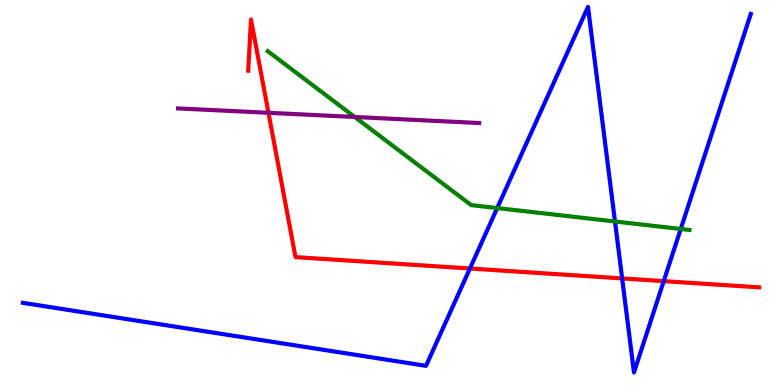[{'lines': ['blue', 'red'], 'intersections': [{'x': 6.06, 'y': 3.03}, {'x': 8.03, 'y': 2.77}, {'x': 8.56, 'y': 2.7}]}, {'lines': ['green', 'red'], 'intersections': []}, {'lines': ['purple', 'red'], 'intersections': [{'x': 3.46, 'y': 7.07}]}, {'lines': ['blue', 'green'], 'intersections': [{'x': 6.42, 'y': 4.6}, {'x': 7.94, 'y': 4.25}, {'x': 8.78, 'y': 4.05}]}, {'lines': ['blue', 'purple'], 'intersections': []}, {'lines': ['green', 'purple'], 'intersections': [{'x': 4.58, 'y': 6.96}]}]